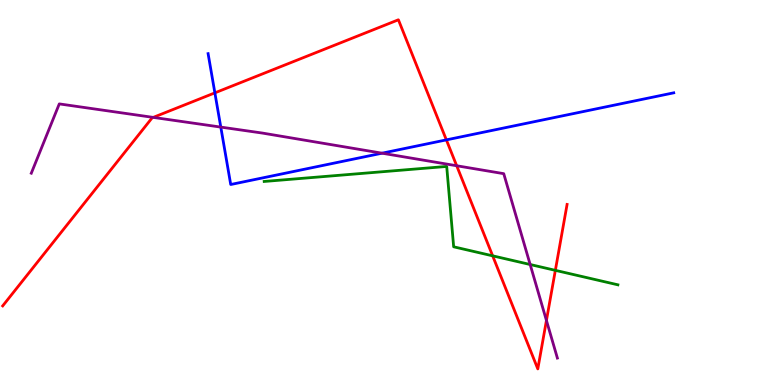[{'lines': ['blue', 'red'], 'intersections': [{'x': 2.77, 'y': 7.59}, {'x': 5.76, 'y': 6.37}]}, {'lines': ['green', 'red'], 'intersections': [{'x': 6.36, 'y': 3.35}, {'x': 7.17, 'y': 2.98}]}, {'lines': ['purple', 'red'], 'intersections': [{'x': 1.98, 'y': 6.95}, {'x': 5.89, 'y': 5.69}, {'x': 7.05, 'y': 1.68}]}, {'lines': ['blue', 'green'], 'intersections': []}, {'lines': ['blue', 'purple'], 'intersections': [{'x': 2.85, 'y': 6.7}, {'x': 4.93, 'y': 6.02}]}, {'lines': ['green', 'purple'], 'intersections': [{'x': 6.84, 'y': 3.13}]}]